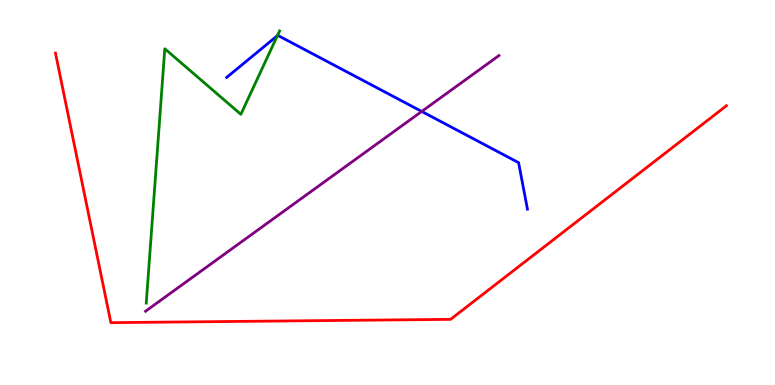[{'lines': ['blue', 'red'], 'intersections': []}, {'lines': ['green', 'red'], 'intersections': []}, {'lines': ['purple', 'red'], 'intersections': []}, {'lines': ['blue', 'green'], 'intersections': [{'x': 3.58, 'y': 9.07}]}, {'lines': ['blue', 'purple'], 'intersections': [{'x': 5.44, 'y': 7.11}]}, {'lines': ['green', 'purple'], 'intersections': []}]